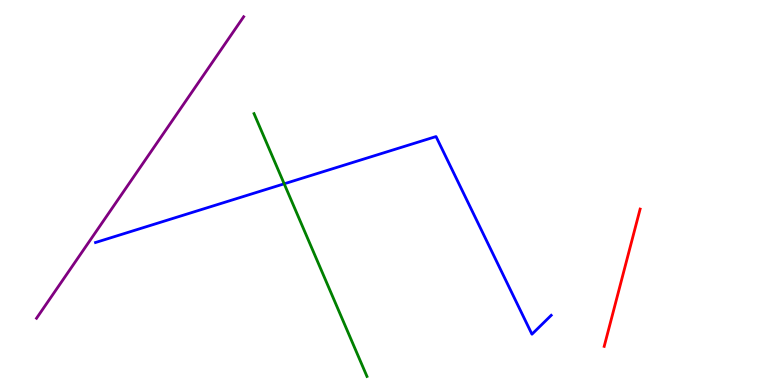[{'lines': ['blue', 'red'], 'intersections': []}, {'lines': ['green', 'red'], 'intersections': []}, {'lines': ['purple', 'red'], 'intersections': []}, {'lines': ['blue', 'green'], 'intersections': [{'x': 3.67, 'y': 5.23}]}, {'lines': ['blue', 'purple'], 'intersections': []}, {'lines': ['green', 'purple'], 'intersections': []}]